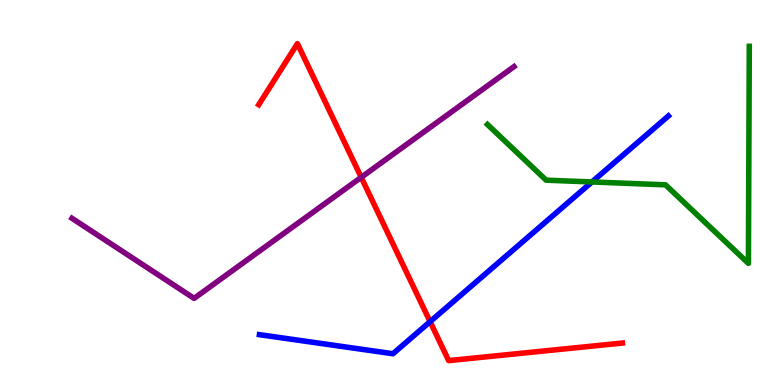[{'lines': ['blue', 'red'], 'intersections': [{'x': 5.55, 'y': 1.65}]}, {'lines': ['green', 'red'], 'intersections': []}, {'lines': ['purple', 'red'], 'intersections': [{'x': 4.66, 'y': 5.39}]}, {'lines': ['blue', 'green'], 'intersections': [{'x': 7.64, 'y': 5.27}]}, {'lines': ['blue', 'purple'], 'intersections': []}, {'lines': ['green', 'purple'], 'intersections': []}]